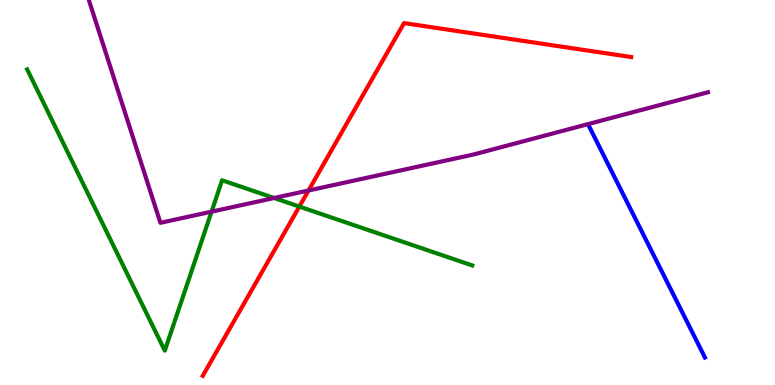[{'lines': ['blue', 'red'], 'intersections': []}, {'lines': ['green', 'red'], 'intersections': [{'x': 3.86, 'y': 4.63}]}, {'lines': ['purple', 'red'], 'intersections': [{'x': 3.98, 'y': 5.05}]}, {'lines': ['blue', 'green'], 'intersections': []}, {'lines': ['blue', 'purple'], 'intersections': []}, {'lines': ['green', 'purple'], 'intersections': [{'x': 2.73, 'y': 4.5}, {'x': 3.54, 'y': 4.86}]}]